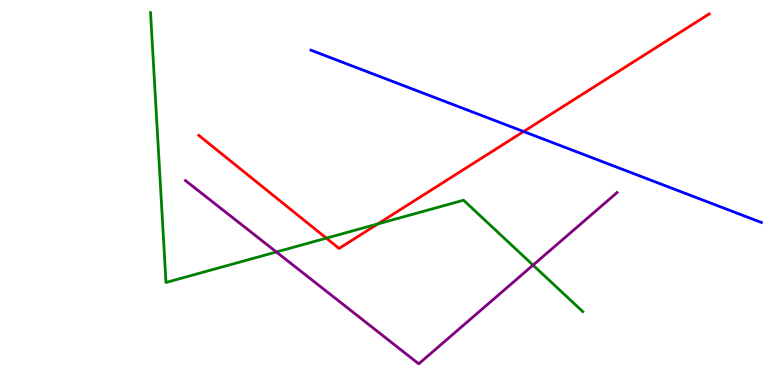[{'lines': ['blue', 'red'], 'intersections': [{'x': 6.76, 'y': 6.58}]}, {'lines': ['green', 'red'], 'intersections': [{'x': 4.21, 'y': 3.81}, {'x': 4.87, 'y': 4.18}]}, {'lines': ['purple', 'red'], 'intersections': []}, {'lines': ['blue', 'green'], 'intersections': []}, {'lines': ['blue', 'purple'], 'intersections': []}, {'lines': ['green', 'purple'], 'intersections': [{'x': 3.57, 'y': 3.46}, {'x': 6.88, 'y': 3.11}]}]